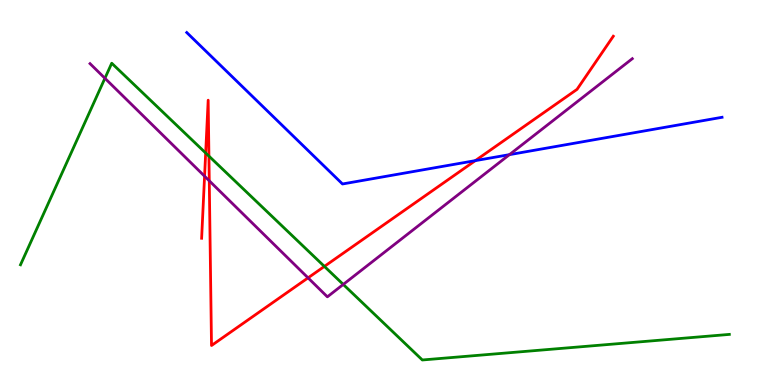[{'lines': ['blue', 'red'], 'intersections': [{'x': 6.13, 'y': 5.83}]}, {'lines': ['green', 'red'], 'intersections': [{'x': 2.65, 'y': 6.03}, {'x': 2.7, 'y': 5.95}, {'x': 4.19, 'y': 3.08}]}, {'lines': ['purple', 'red'], 'intersections': [{'x': 2.64, 'y': 5.42}, {'x': 2.7, 'y': 5.3}, {'x': 3.97, 'y': 2.78}]}, {'lines': ['blue', 'green'], 'intersections': []}, {'lines': ['blue', 'purple'], 'intersections': [{'x': 6.57, 'y': 5.98}]}, {'lines': ['green', 'purple'], 'intersections': [{'x': 1.35, 'y': 7.97}, {'x': 4.43, 'y': 2.61}]}]